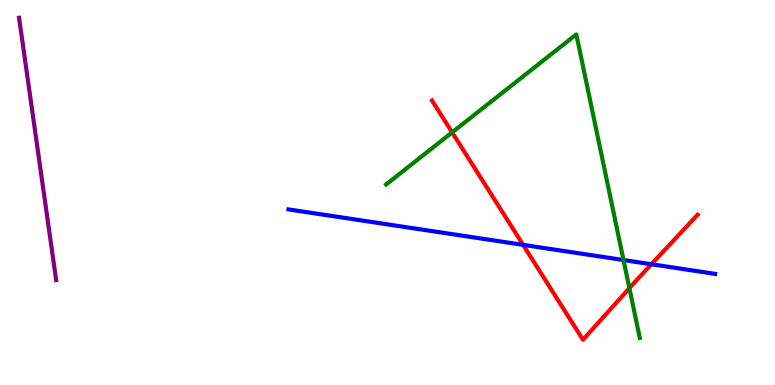[{'lines': ['blue', 'red'], 'intersections': [{'x': 6.75, 'y': 3.64}, {'x': 8.41, 'y': 3.14}]}, {'lines': ['green', 'red'], 'intersections': [{'x': 5.83, 'y': 6.56}, {'x': 8.12, 'y': 2.52}]}, {'lines': ['purple', 'red'], 'intersections': []}, {'lines': ['blue', 'green'], 'intersections': [{'x': 8.05, 'y': 3.25}]}, {'lines': ['blue', 'purple'], 'intersections': []}, {'lines': ['green', 'purple'], 'intersections': []}]